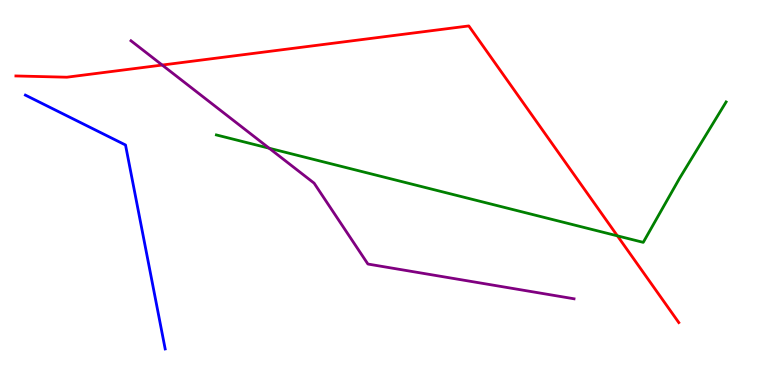[{'lines': ['blue', 'red'], 'intersections': []}, {'lines': ['green', 'red'], 'intersections': [{'x': 7.97, 'y': 3.87}]}, {'lines': ['purple', 'red'], 'intersections': [{'x': 2.09, 'y': 8.31}]}, {'lines': ['blue', 'green'], 'intersections': []}, {'lines': ['blue', 'purple'], 'intersections': []}, {'lines': ['green', 'purple'], 'intersections': [{'x': 3.47, 'y': 6.15}]}]